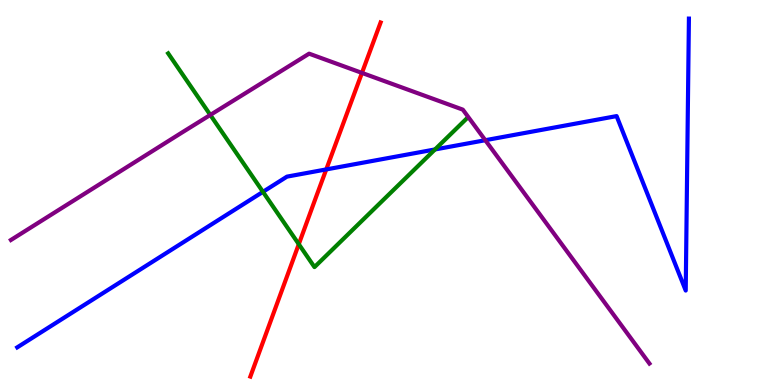[{'lines': ['blue', 'red'], 'intersections': [{'x': 4.21, 'y': 5.6}]}, {'lines': ['green', 'red'], 'intersections': [{'x': 3.86, 'y': 3.66}]}, {'lines': ['purple', 'red'], 'intersections': [{'x': 4.67, 'y': 8.11}]}, {'lines': ['blue', 'green'], 'intersections': [{'x': 3.39, 'y': 5.02}, {'x': 5.61, 'y': 6.12}]}, {'lines': ['blue', 'purple'], 'intersections': [{'x': 6.26, 'y': 6.36}]}, {'lines': ['green', 'purple'], 'intersections': [{'x': 2.71, 'y': 7.01}]}]